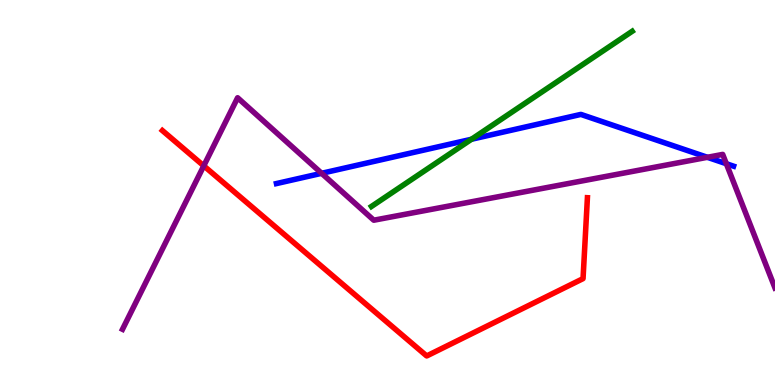[{'lines': ['blue', 'red'], 'intersections': []}, {'lines': ['green', 'red'], 'intersections': []}, {'lines': ['purple', 'red'], 'intersections': [{'x': 2.63, 'y': 5.69}]}, {'lines': ['blue', 'green'], 'intersections': [{'x': 6.08, 'y': 6.38}]}, {'lines': ['blue', 'purple'], 'intersections': [{'x': 4.15, 'y': 5.5}, {'x': 9.13, 'y': 5.91}, {'x': 9.37, 'y': 5.75}]}, {'lines': ['green', 'purple'], 'intersections': []}]